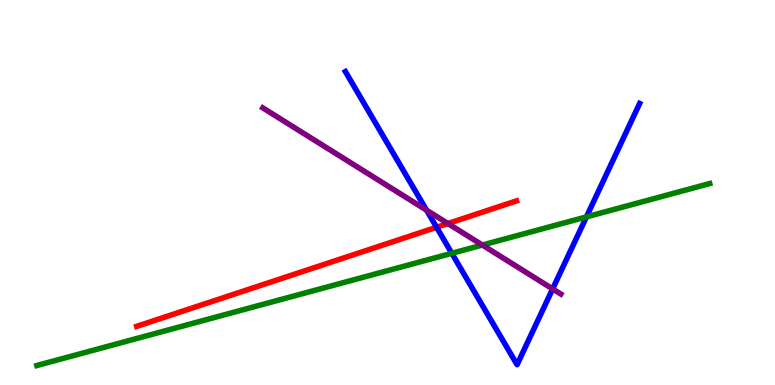[{'lines': ['blue', 'red'], 'intersections': [{'x': 5.63, 'y': 4.1}]}, {'lines': ['green', 'red'], 'intersections': []}, {'lines': ['purple', 'red'], 'intersections': [{'x': 5.78, 'y': 4.19}]}, {'lines': ['blue', 'green'], 'intersections': [{'x': 5.83, 'y': 3.42}, {'x': 7.57, 'y': 4.37}]}, {'lines': ['blue', 'purple'], 'intersections': [{'x': 5.5, 'y': 4.54}, {'x': 7.13, 'y': 2.5}]}, {'lines': ['green', 'purple'], 'intersections': [{'x': 6.22, 'y': 3.64}]}]